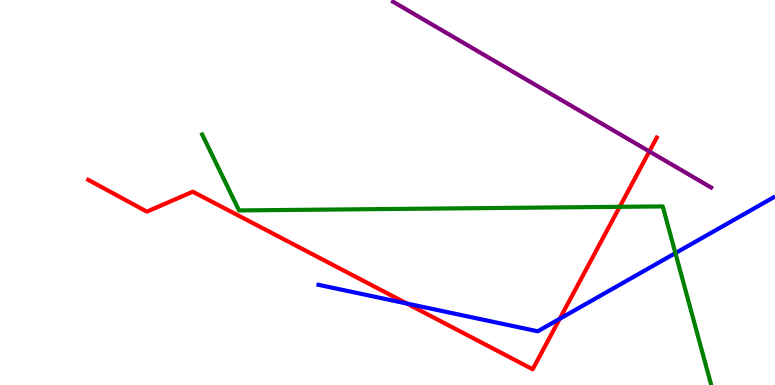[{'lines': ['blue', 'red'], 'intersections': [{'x': 5.25, 'y': 2.12}, {'x': 7.22, 'y': 1.72}]}, {'lines': ['green', 'red'], 'intersections': [{'x': 8.0, 'y': 4.63}]}, {'lines': ['purple', 'red'], 'intersections': [{'x': 8.38, 'y': 6.07}]}, {'lines': ['blue', 'green'], 'intersections': [{'x': 8.71, 'y': 3.43}]}, {'lines': ['blue', 'purple'], 'intersections': []}, {'lines': ['green', 'purple'], 'intersections': []}]